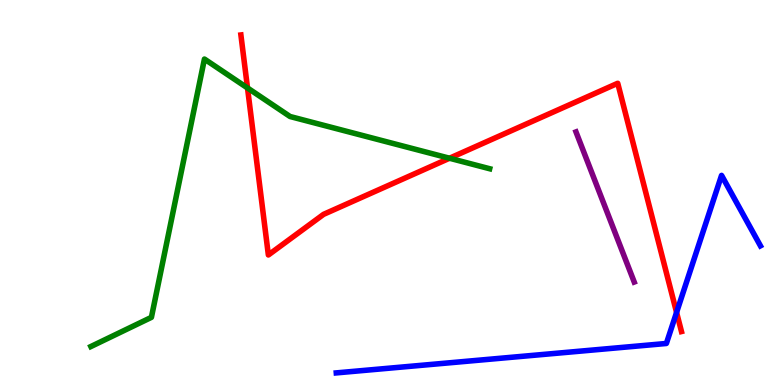[{'lines': ['blue', 'red'], 'intersections': [{'x': 8.73, 'y': 1.89}]}, {'lines': ['green', 'red'], 'intersections': [{'x': 3.19, 'y': 7.72}, {'x': 5.8, 'y': 5.89}]}, {'lines': ['purple', 'red'], 'intersections': []}, {'lines': ['blue', 'green'], 'intersections': []}, {'lines': ['blue', 'purple'], 'intersections': []}, {'lines': ['green', 'purple'], 'intersections': []}]